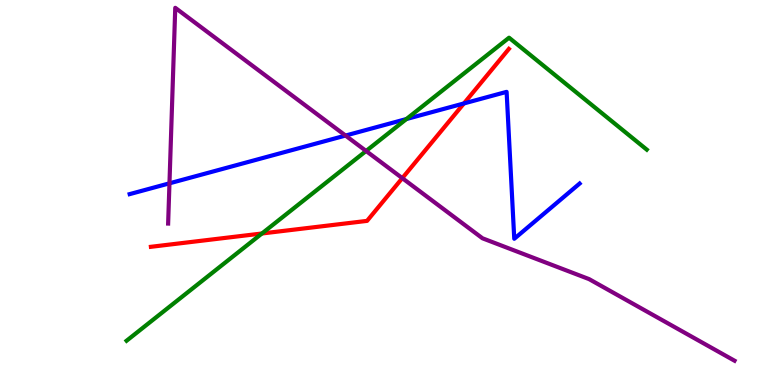[{'lines': ['blue', 'red'], 'intersections': [{'x': 5.99, 'y': 7.31}]}, {'lines': ['green', 'red'], 'intersections': [{'x': 3.38, 'y': 3.94}]}, {'lines': ['purple', 'red'], 'intersections': [{'x': 5.19, 'y': 5.37}]}, {'lines': ['blue', 'green'], 'intersections': [{'x': 5.24, 'y': 6.91}]}, {'lines': ['blue', 'purple'], 'intersections': [{'x': 2.19, 'y': 5.24}, {'x': 4.46, 'y': 6.48}]}, {'lines': ['green', 'purple'], 'intersections': [{'x': 4.72, 'y': 6.08}]}]